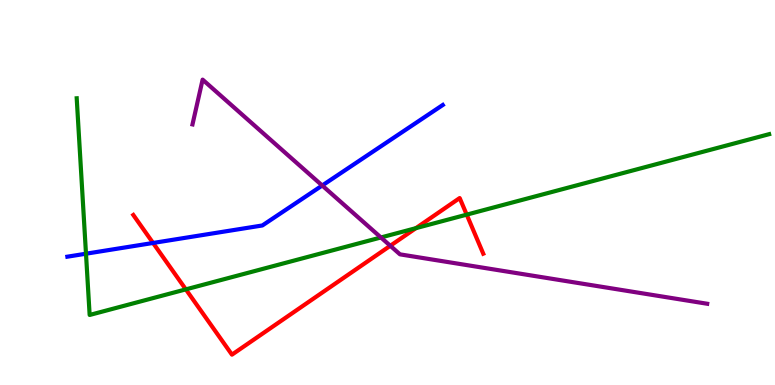[{'lines': ['blue', 'red'], 'intersections': [{'x': 1.98, 'y': 3.69}]}, {'lines': ['green', 'red'], 'intersections': [{'x': 2.4, 'y': 2.48}, {'x': 5.37, 'y': 4.07}, {'x': 6.02, 'y': 4.42}]}, {'lines': ['purple', 'red'], 'intersections': [{'x': 5.04, 'y': 3.62}]}, {'lines': ['blue', 'green'], 'intersections': [{'x': 1.11, 'y': 3.41}]}, {'lines': ['blue', 'purple'], 'intersections': [{'x': 4.16, 'y': 5.18}]}, {'lines': ['green', 'purple'], 'intersections': [{'x': 4.92, 'y': 3.83}]}]